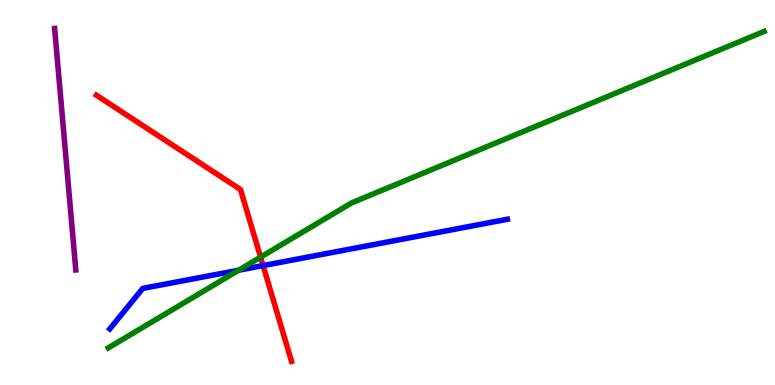[{'lines': ['blue', 'red'], 'intersections': [{'x': 3.39, 'y': 3.1}]}, {'lines': ['green', 'red'], 'intersections': [{'x': 3.36, 'y': 3.32}]}, {'lines': ['purple', 'red'], 'intersections': []}, {'lines': ['blue', 'green'], 'intersections': [{'x': 3.08, 'y': 2.98}]}, {'lines': ['blue', 'purple'], 'intersections': []}, {'lines': ['green', 'purple'], 'intersections': []}]